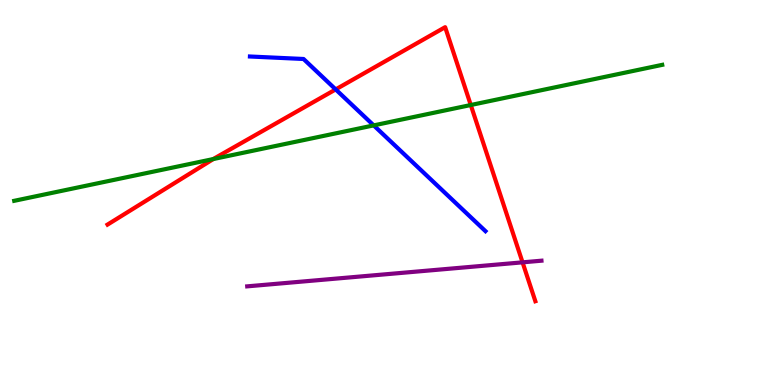[{'lines': ['blue', 'red'], 'intersections': [{'x': 4.33, 'y': 7.68}]}, {'lines': ['green', 'red'], 'intersections': [{'x': 2.75, 'y': 5.87}, {'x': 6.07, 'y': 7.27}]}, {'lines': ['purple', 'red'], 'intersections': [{'x': 6.74, 'y': 3.19}]}, {'lines': ['blue', 'green'], 'intersections': [{'x': 4.82, 'y': 6.74}]}, {'lines': ['blue', 'purple'], 'intersections': []}, {'lines': ['green', 'purple'], 'intersections': []}]